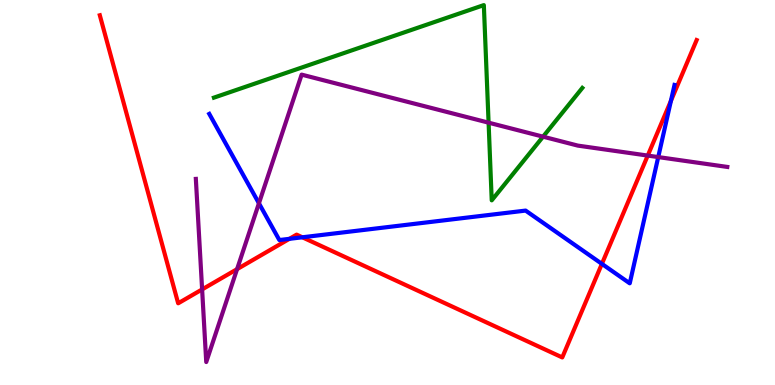[{'lines': ['blue', 'red'], 'intersections': [{'x': 3.73, 'y': 3.8}, {'x': 3.9, 'y': 3.84}, {'x': 7.77, 'y': 3.15}, {'x': 8.66, 'y': 7.38}]}, {'lines': ['green', 'red'], 'intersections': []}, {'lines': ['purple', 'red'], 'intersections': [{'x': 2.61, 'y': 2.48}, {'x': 3.06, 'y': 3.01}, {'x': 8.36, 'y': 5.96}]}, {'lines': ['blue', 'green'], 'intersections': []}, {'lines': ['blue', 'purple'], 'intersections': [{'x': 3.34, 'y': 4.72}, {'x': 8.49, 'y': 5.92}]}, {'lines': ['green', 'purple'], 'intersections': [{'x': 6.3, 'y': 6.81}, {'x': 7.01, 'y': 6.45}]}]